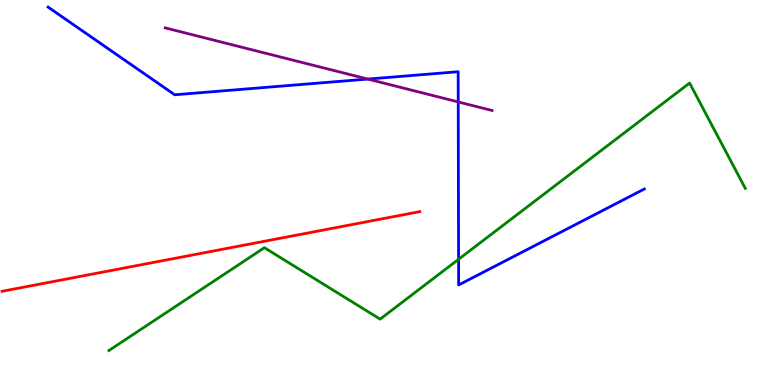[{'lines': ['blue', 'red'], 'intersections': []}, {'lines': ['green', 'red'], 'intersections': []}, {'lines': ['purple', 'red'], 'intersections': []}, {'lines': ['blue', 'green'], 'intersections': [{'x': 5.92, 'y': 3.27}]}, {'lines': ['blue', 'purple'], 'intersections': [{'x': 4.75, 'y': 7.95}, {'x': 5.91, 'y': 7.35}]}, {'lines': ['green', 'purple'], 'intersections': []}]